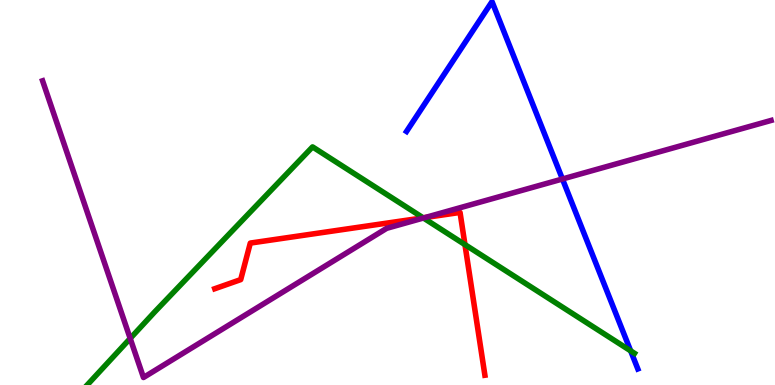[{'lines': ['blue', 'red'], 'intersections': []}, {'lines': ['green', 'red'], 'intersections': [{'x': 5.46, 'y': 4.34}, {'x': 6.0, 'y': 3.65}]}, {'lines': ['purple', 'red'], 'intersections': [{'x': 5.48, 'y': 4.35}]}, {'lines': ['blue', 'green'], 'intersections': [{'x': 8.14, 'y': 0.887}]}, {'lines': ['blue', 'purple'], 'intersections': [{'x': 7.26, 'y': 5.35}]}, {'lines': ['green', 'purple'], 'intersections': [{'x': 1.68, 'y': 1.21}, {'x': 5.46, 'y': 4.34}]}]